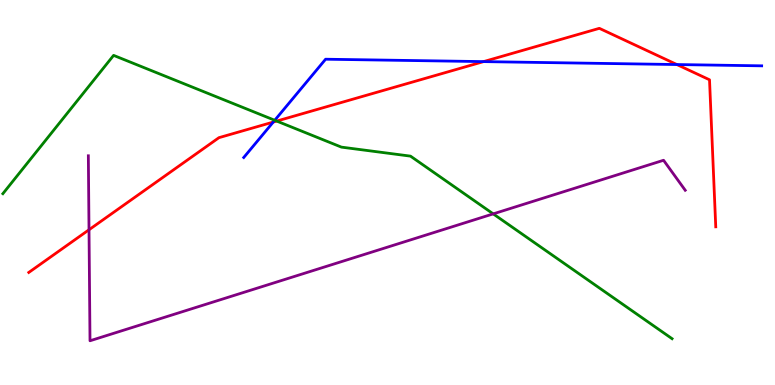[{'lines': ['blue', 'red'], 'intersections': [{'x': 3.53, 'y': 6.83}, {'x': 6.24, 'y': 8.4}, {'x': 8.73, 'y': 8.32}]}, {'lines': ['green', 'red'], 'intersections': [{'x': 3.57, 'y': 6.86}]}, {'lines': ['purple', 'red'], 'intersections': [{'x': 1.15, 'y': 4.03}]}, {'lines': ['blue', 'green'], 'intersections': [{'x': 3.55, 'y': 6.88}]}, {'lines': ['blue', 'purple'], 'intersections': []}, {'lines': ['green', 'purple'], 'intersections': [{'x': 6.36, 'y': 4.44}]}]